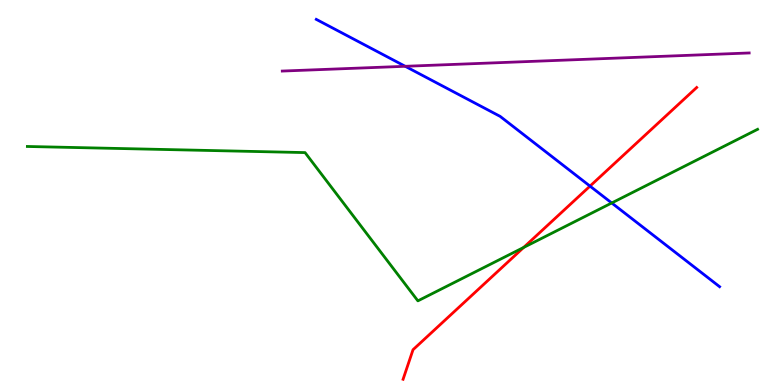[{'lines': ['blue', 'red'], 'intersections': [{'x': 7.61, 'y': 5.17}]}, {'lines': ['green', 'red'], 'intersections': [{'x': 6.76, 'y': 3.57}]}, {'lines': ['purple', 'red'], 'intersections': []}, {'lines': ['blue', 'green'], 'intersections': [{'x': 7.89, 'y': 4.73}]}, {'lines': ['blue', 'purple'], 'intersections': [{'x': 5.23, 'y': 8.28}]}, {'lines': ['green', 'purple'], 'intersections': []}]